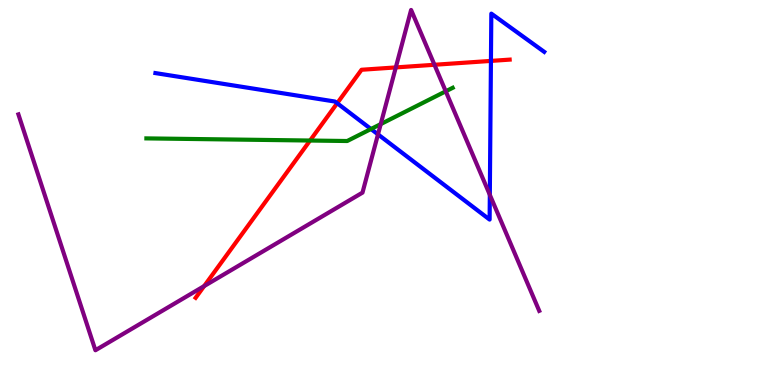[{'lines': ['blue', 'red'], 'intersections': [{'x': 4.35, 'y': 7.32}, {'x': 6.33, 'y': 8.42}]}, {'lines': ['green', 'red'], 'intersections': [{'x': 4.0, 'y': 6.35}]}, {'lines': ['purple', 'red'], 'intersections': [{'x': 2.63, 'y': 2.57}, {'x': 5.11, 'y': 8.25}, {'x': 5.61, 'y': 8.32}]}, {'lines': ['blue', 'green'], 'intersections': [{'x': 4.79, 'y': 6.65}]}, {'lines': ['blue', 'purple'], 'intersections': [{'x': 4.88, 'y': 6.51}, {'x': 6.32, 'y': 4.94}]}, {'lines': ['green', 'purple'], 'intersections': [{'x': 4.91, 'y': 6.78}, {'x': 5.75, 'y': 7.63}]}]